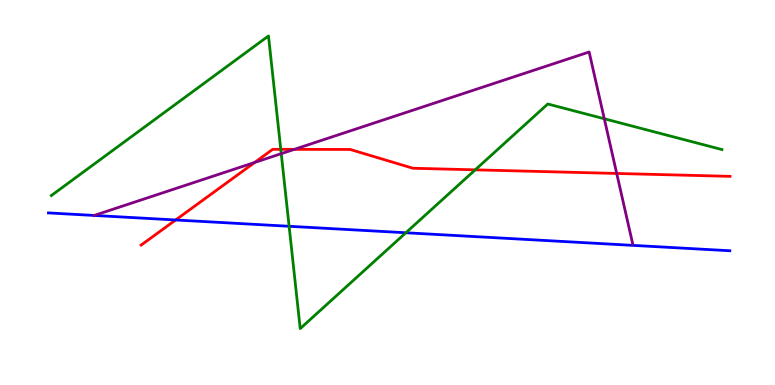[{'lines': ['blue', 'red'], 'intersections': [{'x': 2.27, 'y': 4.29}]}, {'lines': ['green', 'red'], 'intersections': [{'x': 3.62, 'y': 6.12}, {'x': 6.13, 'y': 5.59}]}, {'lines': ['purple', 'red'], 'intersections': [{'x': 3.29, 'y': 5.78}, {'x': 3.8, 'y': 6.12}, {'x': 7.96, 'y': 5.49}]}, {'lines': ['blue', 'green'], 'intersections': [{'x': 3.73, 'y': 4.12}, {'x': 5.24, 'y': 3.95}]}, {'lines': ['blue', 'purple'], 'intersections': [{'x': 1.22, 'y': 4.4}]}, {'lines': ['green', 'purple'], 'intersections': [{'x': 3.63, 'y': 6.01}, {'x': 7.8, 'y': 6.91}]}]